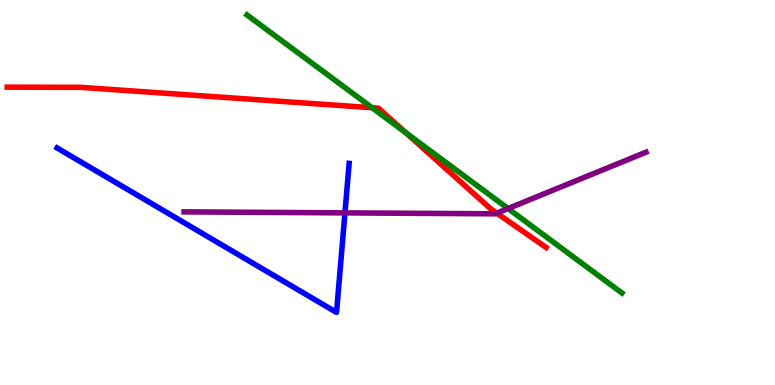[{'lines': ['blue', 'red'], 'intersections': []}, {'lines': ['green', 'red'], 'intersections': [{'x': 4.8, 'y': 7.2}, {'x': 5.24, 'y': 6.55}]}, {'lines': ['purple', 'red'], 'intersections': [{'x': 6.41, 'y': 4.46}]}, {'lines': ['blue', 'green'], 'intersections': []}, {'lines': ['blue', 'purple'], 'intersections': [{'x': 4.45, 'y': 4.47}]}, {'lines': ['green', 'purple'], 'intersections': [{'x': 6.56, 'y': 4.58}]}]